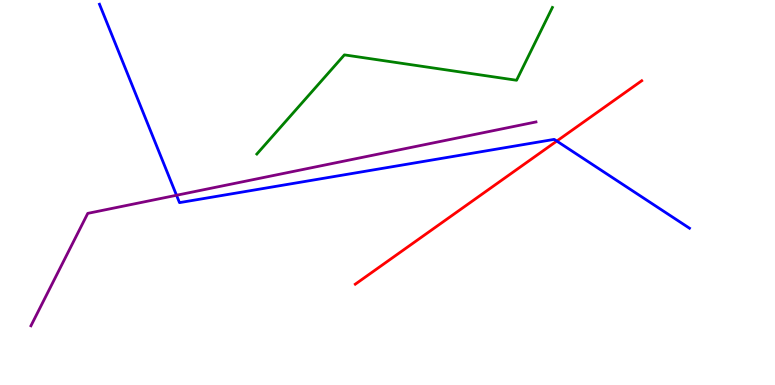[{'lines': ['blue', 'red'], 'intersections': [{'x': 7.18, 'y': 6.34}]}, {'lines': ['green', 'red'], 'intersections': []}, {'lines': ['purple', 'red'], 'intersections': []}, {'lines': ['blue', 'green'], 'intersections': []}, {'lines': ['blue', 'purple'], 'intersections': [{'x': 2.28, 'y': 4.93}]}, {'lines': ['green', 'purple'], 'intersections': []}]